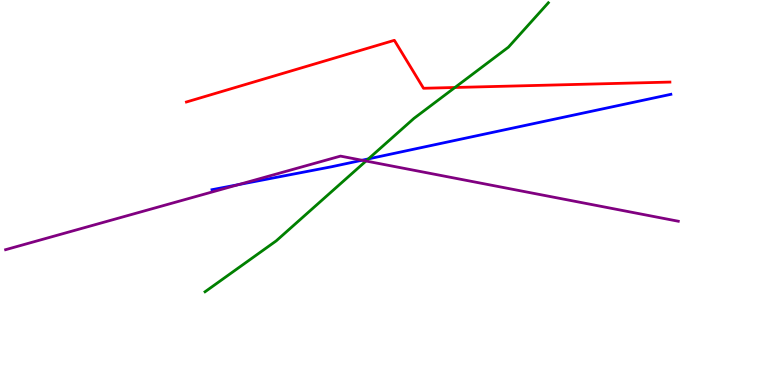[{'lines': ['blue', 'red'], 'intersections': []}, {'lines': ['green', 'red'], 'intersections': [{'x': 5.87, 'y': 7.73}]}, {'lines': ['purple', 'red'], 'intersections': []}, {'lines': ['blue', 'green'], 'intersections': [{'x': 4.75, 'y': 5.87}]}, {'lines': ['blue', 'purple'], 'intersections': [{'x': 3.08, 'y': 5.2}, {'x': 4.67, 'y': 5.84}]}, {'lines': ['green', 'purple'], 'intersections': [{'x': 4.72, 'y': 5.82}]}]